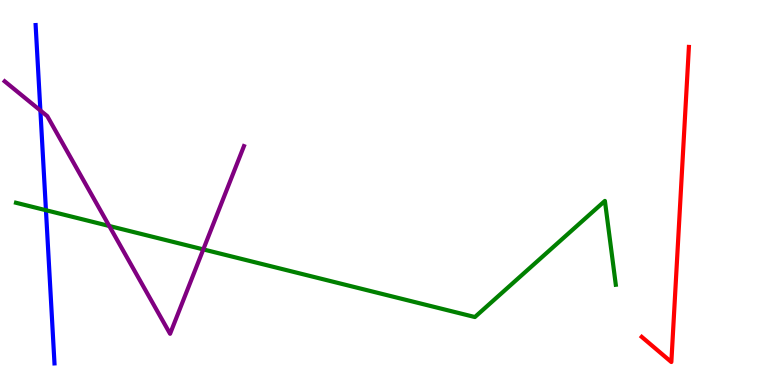[{'lines': ['blue', 'red'], 'intersections': []}, {'lines': ['green', 'red'], 'intersections': []}, {'lines': ['purple', 'red'], 'intersections': []}, {'lines': ['blue', 'green'], 'intersections': [{'x': 0.593, 'y': 4.54}]}, {'lines': ['blue', 'purple'], 'intersections': [{'x': 0.521, 'y': 7.13}]}, {'lines': ['green', 'purple'], 'intersections': [{'x': 1.41, 'y': 4.13}, {'x': 2.62, 'y': 3.52}]}]